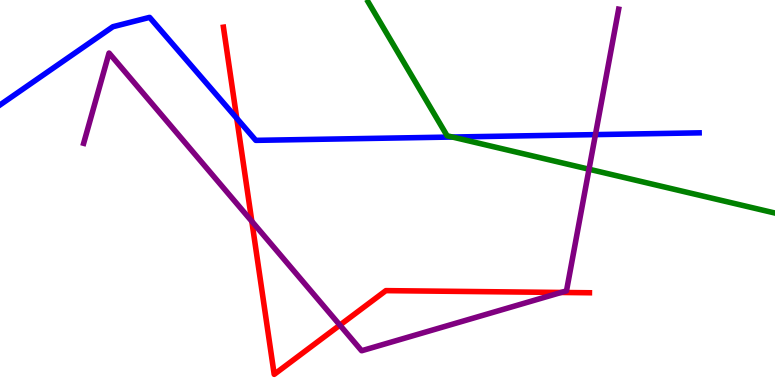[{'lines': ['blue', 'red'], 'intersections': [{'x': 3.05, 'y': 6.93}]}, {'lines': ['green', 'red'], 'intersections': []}, {'lines': ['purple', 'red'], 'intersections': [{'x': 3.25, 'y': 4.25}, {'x': 4.39, 'y': 1.56}, {'x': 7.24, 'y': 2.4}]}, {'lines': ['blue', 'green'], 'intersections': [{'x': 5.84, 'y': 6.44}]}, {'lines': ['blue', 'purple'], 'intersections': [{'x': 7.68, 'y': 6.5}]}, {'lines': ['green', 'purple'], 'intersections': [{'x': 7.6, 'y': 5.6}]}]